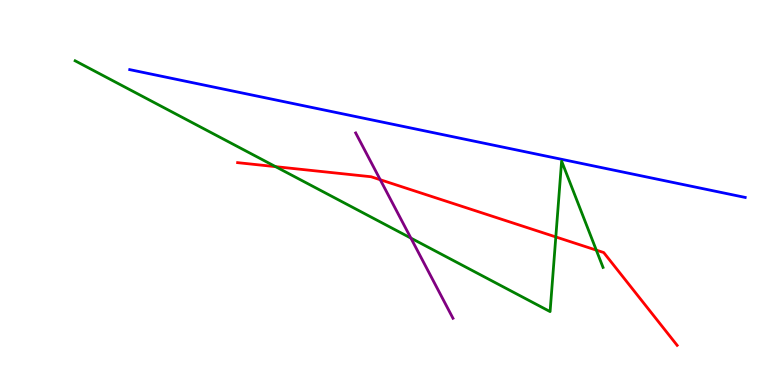[{'lines': ['blue', 'red'], 'intersections': []}, {'lines': ['green', 'red'], 'intersections': [{'x': 3.56, 'y': 5.67}, {'x': 7.17, 'y': 3.85}, {'x': 7.69, 'y': 3.5}]}, {'lines': ['purple', 'red'], 'intersections': [{'x': 4.91, 'y': 5.33}]}, {'lines': ['blue', 'green'], 'intersections': []}, {'lines': ['blue', 'purple'], 'intersections': []}, {'lines': ['green', 'purple'], 'intersections': [{'x': 5.3, 'y': 3.82}]}]